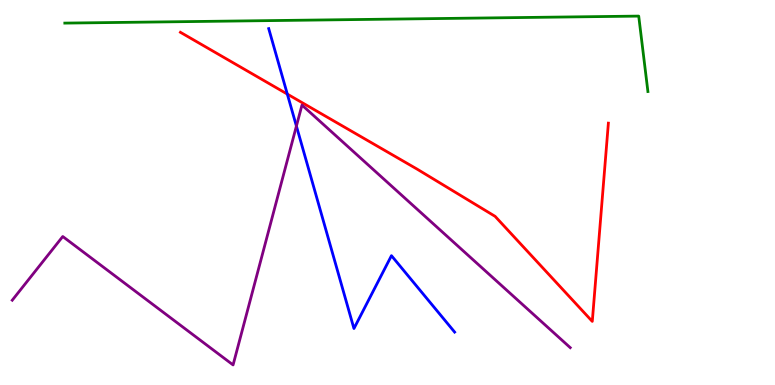[{'lines': ['blue', 'red'], 'intersections': [{'x': 3.71, 'y': 7.56}]}, {'lines': ['green', 'red'], 'intersections': []}, {'lines': ['purple', 'red'], 'intersections': []}, {'lines': ['blue', 'green'], 'intersections': []}, {'lines': ['blue', 'purple'], 'intersections': [{'x': 3.82, 'y': 6.73}]}, {'lines': ['green', 'purple'], 'intersections': []}]